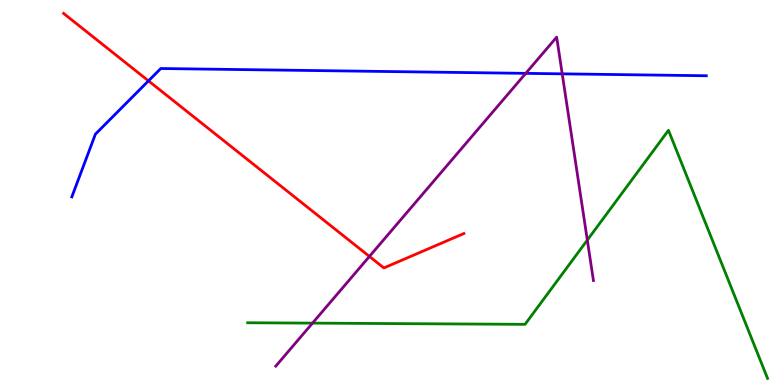[{'lines': ['blue', 'red'], 'intersections': [{'x': 1.92, 'y': 7.9}]}, {'lines': ['green', 'red'], 'intersections': []}, {'lines': ['purple', 'red'], 'intersections': [{'x': 4.77, 'y': 3.34}]}, {'lines': ['blue', 'green'], 'intersections': []}, {'lines': ['blue', 'purple'], 'intersections': [{'x': 6.78, 'y': 8.09}, {'x': 7.25, 'y': 8.08}]}, {'lines': ['green', 'purple'], 'intersections': [{'x': 4.03, 'y': 1.61}, {'x': 7.58, 'y': 3.76}]}]